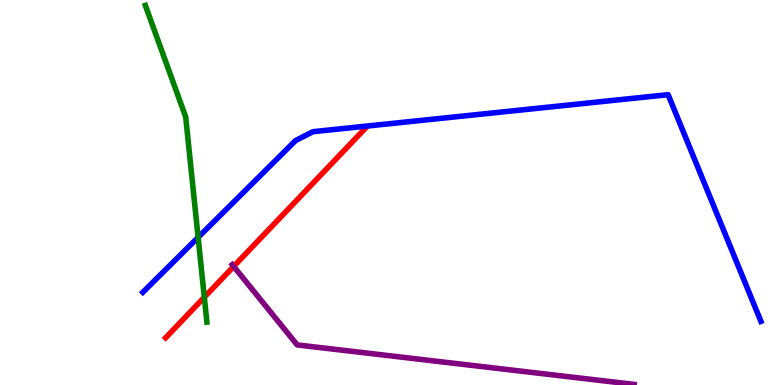[{'lines': ['blue', 'red'], 'intersections': []}, {'lines': ['green', 'red'], 'intersections': [{'x': 2.64, 'y': 2.28}]}, {'lines': ['purple', 'red'], 'intersections': [{'x': 3.02, 'y': 3.08}]}, {'lines': ['blue', 'green'], 'intersections': [{'x': 2.56, 'y': 3.83}]}, {'lines': ['blue', 'purple'], 'intersections': []}, {'lines': ['green', 'purple'], 'intersections': []}]